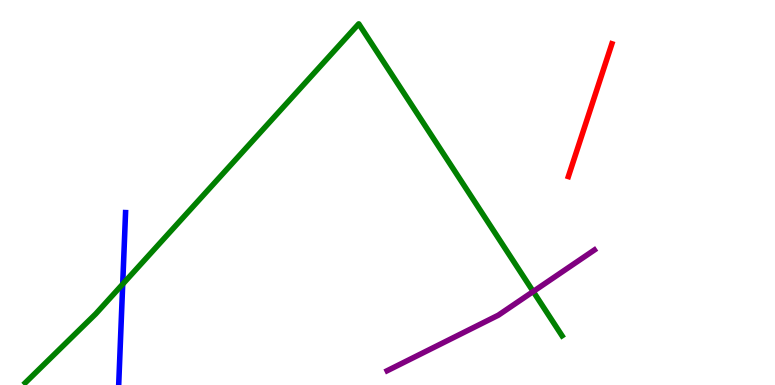[{'lines': ['blue', 'red'], 'intersections': []}, {'lines': ['green', 'red'], 'intersections': []}, {'lines': ['purple', 'red'], 'intersections': []}, {'lines': ['blue', 'green'], 'intersections': [{'x': 1.58, 'y': 2.62}]}, {'lines': ['blue', 'purple'], 'intersections': []}, {'lines': ['green', 'purple'], 'intersections': [{'x': 6.88, 'y': 2.43}]}]